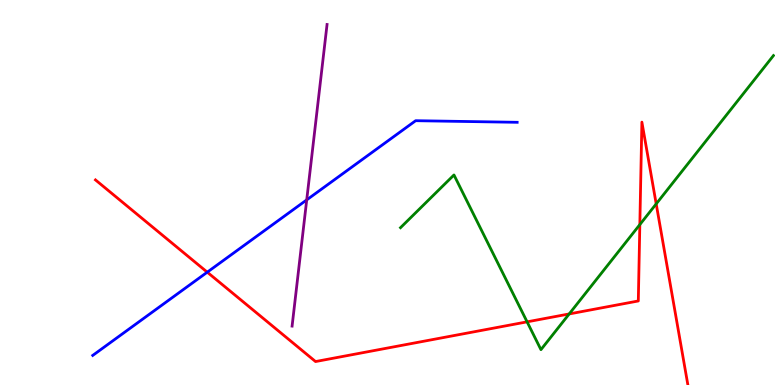[{'lines': ['blue', 'red'], 'intersections': [{'x': 2.67, 'y': 2.93}]}, {'lines': ['green', 'red'], 'intersections': [{'x': 6.8, 'y': 1.64}, {'x': 7.34, 'y': 1.85}, {'x': 8.26, 'y': 4.17}, {'x': 8.47, 'y': 4.7}]}, {'lines': ['purple', 'red'], 'intersections': []}, {'lines': ['blue', 'green'], 'intersections': []}, {'lines': ['blue', 'purple'], 'intersections': [{'x': 3.96, 'y': 4.81}]}, {'lines': ['green', 'purple'], 'intersections': []}]